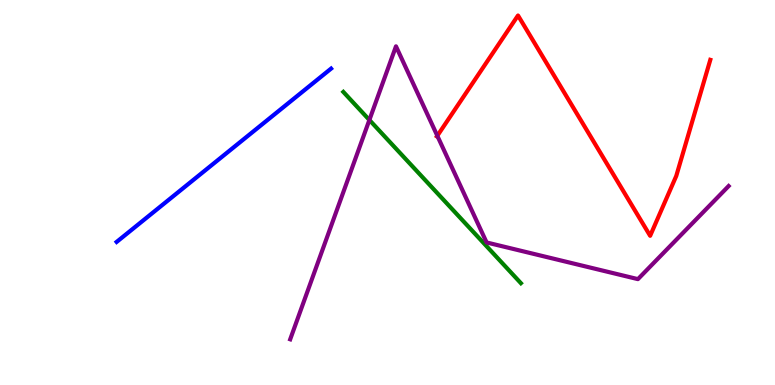[{'lines': ['blue', 'red'], 'intersections': []}, {'lines': ['green', 'red'], 'intersections': []}, {'lines': ['purple', 'red'], 'intersections': [{'x': 5.64, 'y': 6.47}]}, {'lines': ['blue', 'green'], 'intersections': []}, {'lines': ['blue', 'purple'], 'intersections': []}, {'lines': ['green', 'purple'], 'intersections': [{'x': 4.77, 'y': 6.88}]}]